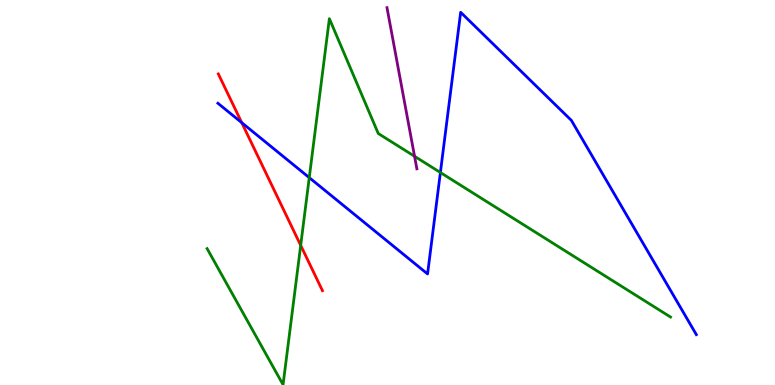[{'lines': ['blue', 'red'], 'intersections': [{'x': 3.12, 'y': 6.81}]}, {'lines': ['green', 'red'], 'intersections': [{'x': 3.88, 'y': 3.63}]}, {'lines': ['purple', 'red'], 'intersections': []}, {'lines': ['blue', 'green'], 'intersections': [{'x': 3.99, 'y': 5.39}, {'x': 5.68, 'y': 5.52}]}, {'lines': ['blue', 'purple'], 'intersections': []}, {'lines': ['green', 'purple'], 'intersections': [{'x': 5.35, 'y': 5.94}]}]